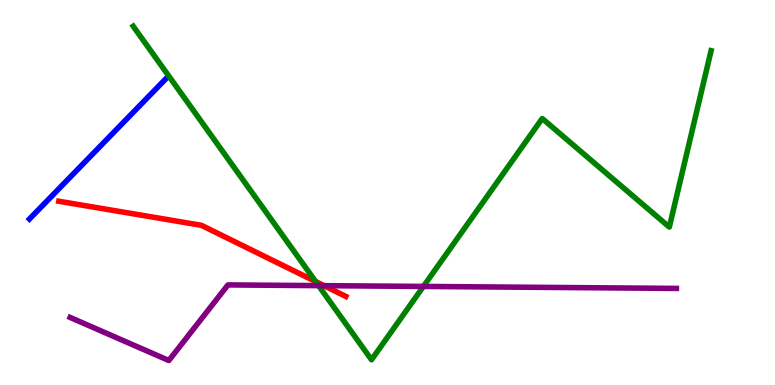[{'lines': ['blue', 'red'], 'intersections': []}, {'lines': ['green', 'red'], 'intersections': [{'x': 4.07, 'y': 2.69}]}, {'lines': ['purple', 'red'], 'intersections': [{'x': 4.18, 'y': 2.58}]}, {'lines': ['blue', 'green'], 'intersections': []}, {'lines': ['blue', 'purple'], 'intersections': []}, {'lines': ['green', 'purple'], 'intersections': [{'x': 4.11, 'y': 2.58}, {'x': 5.46, 'y': 2.56}]}]